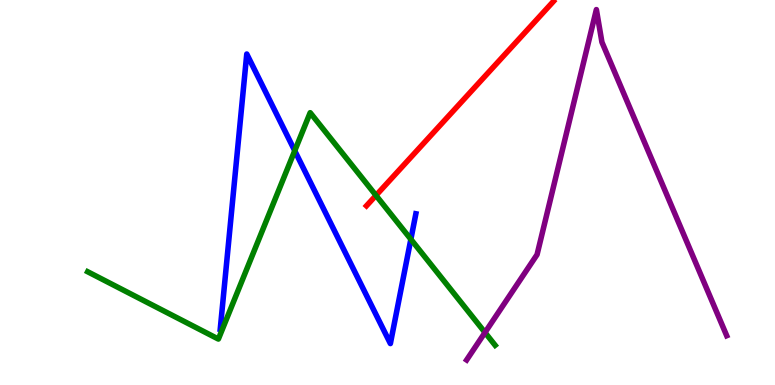[{'lines': ['blue', 'red'], 'intersections': []}, {'lines': ['green', 'red'], 'intersections': [{'x': 4.85, 'y': 4.92}]}, {'lines': ['purple', 'red'], 'intersections': []}, {'lines': ['blue', 'green'], 'intersections': [{'x': 3.8, 'y': 6.08}, {'x': 5.3, 'y': 3.79}]}, {'lines': ['blue', 'purple'], 'intersections': []}, {'lines': ['green', 'purple'], 'intersections': [{'x': 6.26, 'y': 1.36}]}]